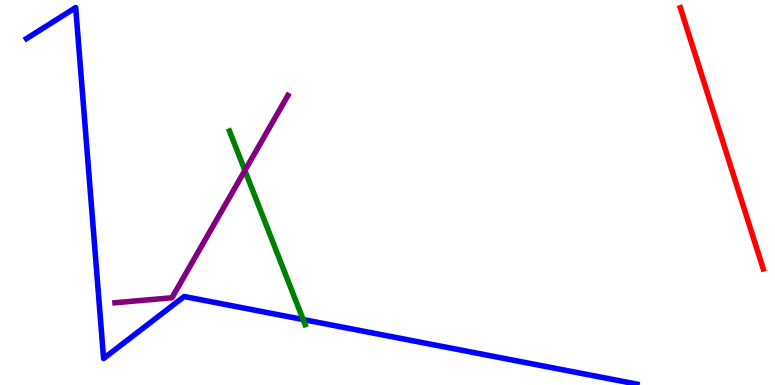[{'lines': ['blue', 'red'], 'intersections': []}, {'lines': ['green', 'red'], 'intersections': []}, {'lines': ['purple', 'red'], 'intersections': []}, {'lines': ['blue', 'green'], 'intersections': [{'x': 3.91, 'y': 1.7}]}, {'lines': ['blue', 'purple'], 'intersections': []}, {'lines': ['green', 'purple'], 'intersections': [{'x': 3.16, 'y': 5.57}]}]